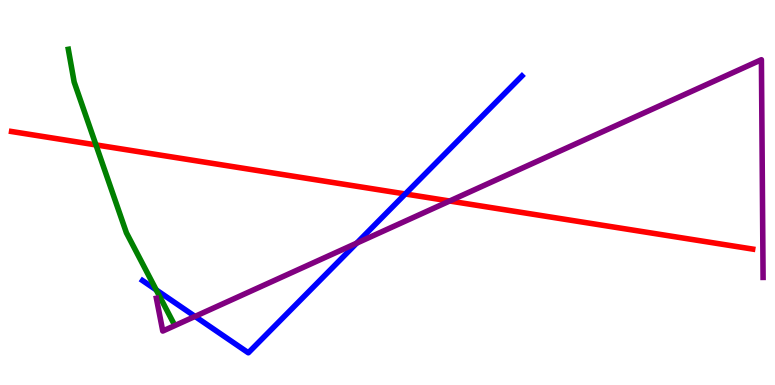[{'lines': ['blue', 'red'], 'intersections': [{'x': 5.23, 'y': 4.96}]}, {'lines': ['green', 'red'], 'intersections': [{'x': 1.24, 'y': 6.24}]}, {'lines': ['purple', 'red'], 'intersections': [{'x': 5.8, 'y': 4.78}]}, {'lines': ['blue', 'green'], 'intersections': [{'x': 2.02, 'y': 2.47}]}, {'lines': ['blue', 'purple'], 'intersections': [{'x': 2.52, 'y': 1.78}, {'x': 4.6, 'y': 3.68}]}, {'lines': ['green', 'purple'], 'intersections': []}]